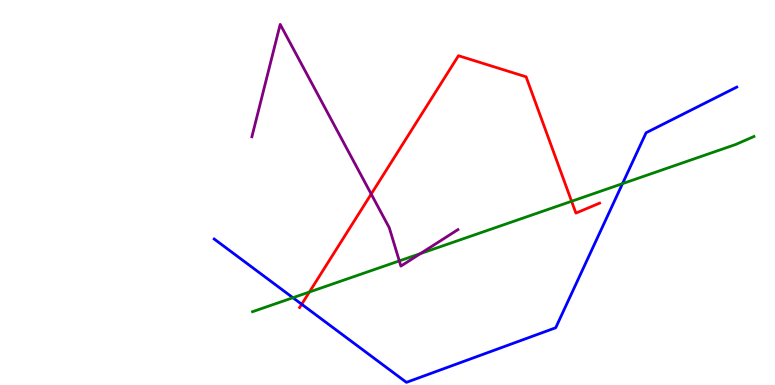[{'lines': ['blue', 'red'], 'intersections': [{'x': 3.89, 'y': 2.1}]}, {'lines': ['green', 'red'], 'intersections': [{'x': 3.99, 'y': 2.42}, {'x': 7.38, 'y': 4.77}]}, {'lines': ['purple', 'red'], 'intersections': [{'x': 4.79, 'y': 4.96}]}, {'lines': ['blue', 'green'], 'intersections': [{'x': 3.78, 'y': 2.27}, {'x': 8.03, 'y': 5.23}]}, {'lines': ['blue', 'purple'], 'intersections': []}, {'lines': ['green', 'purple'], 'intersections': [{'x': 5.15, 'y': 3.22}, {'x': 5.43, 'y': 3.41}]}]